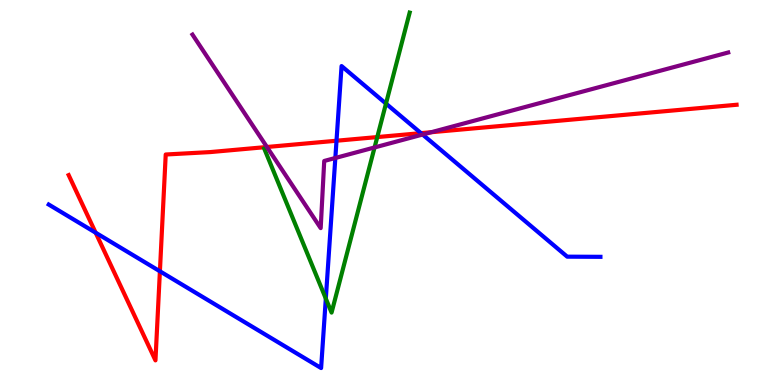[{'lines': ['blue', 'red'], 'intersections': [{'x': 1.23, 'y': 3.96}, {'x': 2.06, 'y': 2.95}, {'x': 4.34, 'y': 6.34}, {'x': 5.43, 'y': 6.54}]}, {'lines': ['green', 'red'], 'intersections': [{'x': 4.87, 'y': 6.44}]}, {'lines': ['purple', 'red'], 'intersections': [{'x': 3.44, 'y': 6.18}, {'x': 5.57, 'y': 6.57}]}, {'lines': ['blue', 'green'], 'intersections': [{'x': 4.2, 'y': 2.24}, {'x': 4.98, 'y': 7.31}]}, {'lines': ['blue', 'purple'], 'intersections': [{'x': 4.33, 'y': 5.9}, {'x': 5.45, 'y': 6.51}]}, {'lines': ['green', 'purple'], 'intersections': [{'x': 4.83, 'y': 6.17}]}]